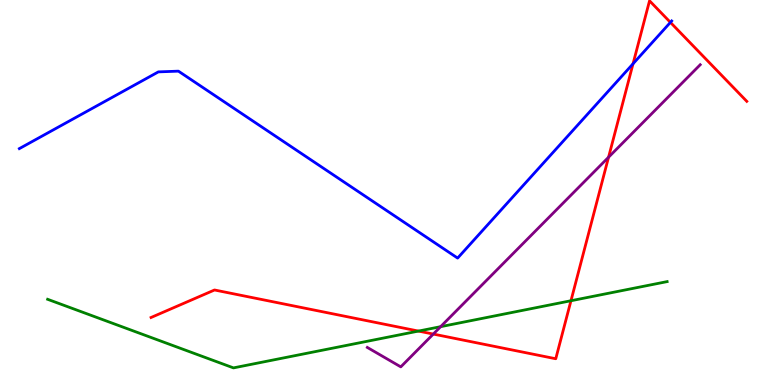[{'lines': ['blue', 'red'], 'intersections': [{'x': 8.17, 'y': 8.34}, {'x': 8.65, 'y': 9.42}]}, {'lines': ['green', 'red'], 'intersections': [{'x': 5.4, 'y': 1.4}, {'x': 7.37, 'y': 2.19}]}, {'lines': ['purple', 'red'], 'intersections': [{'x': 5.59, 'y': 1.32}, {'x': 7.85, 'y': 5.92}]}, {'lines': ['blue', 'green'], 'intersections': []}, {'lines': ['blue', 'purple'], 'intersections': []}, {'lines': ['green', 'purple'], 'intersections': [{'x': 5.69, 'y': 1.52}]}]